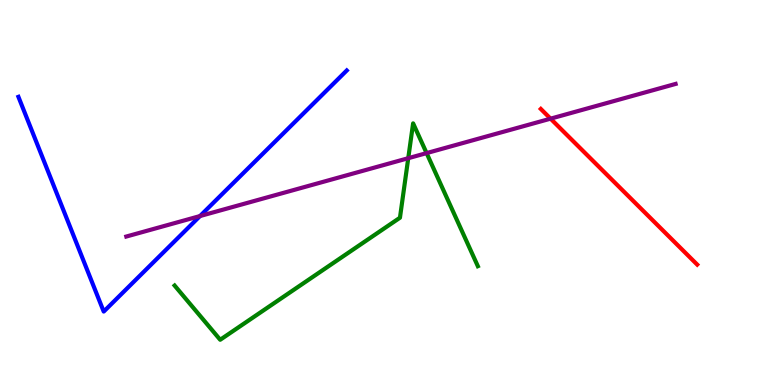[{'lines': ['blue', 'red'], 'intersections': []}, {'lines': ['green', 'red'], 'intersections': []}, {'lines': ['purple', 'red'], 'intersections': [{'x': 7.1, 'y': 6.92}]}, {'lines': ['blue', 'green'], 'intersections': []}, {'lines': ['blue', 'purple'], 'intersections': [{'x': 2.58, 'y': 4.39}]}, {'lines': ['green', 'purple'], 'intersections': [{'x': 5.27, 'y': 5.89}, {'x': 5.5, 'y': 6.02}]}]